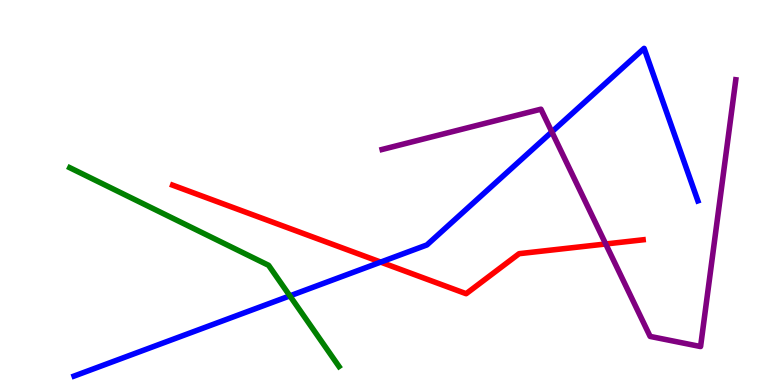[{'lines': ['blue', 'red'], 'intersections': [{'x': 4.91, 'y': 3.19}]}, {'lines': ['green', 'red'], 'intersections': []}, {'lines': ['purple', 'red'], 'intersections': [{'x': 7.82, 'y': 3.66}]}, {'lines': ['blue', 'green'], 'intersections': [{'x': 3.74, 'y': 2.32}]}, {'lines': ['blue', 'purple'], 'intersections': [{'x': 7.12, 'y': 6.57}]}, {'lines': ['green', 'purple'], 'intersections': []}]